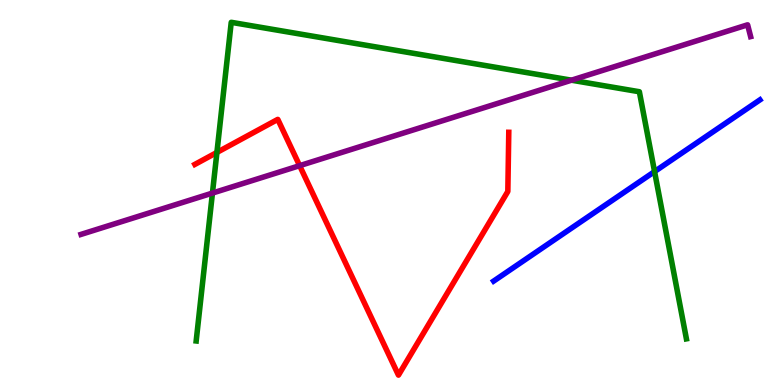[{'lines': ['blue', 'red'], 'intersections': []}, {'lines': ['green', 'red'], 'intersections': [{'x': 2.8, 'y': 6.04}]}, {'lines': ['purple', 'red'], 'intersections': [{'x': 3.87, 'y': 5.7}]}, {'lines': ['blue', 'green'], 'intersections': [{'x': 8.45, 'y': 5.54}]}, {'lines': ['blue', 'purple'], 'intersections': []}, {'lines': ['green', 'purple'], 'intersections': [{'x': 2.74, 'y': 4.99}, {'x': 7.37, 'y': 7.92}]}]